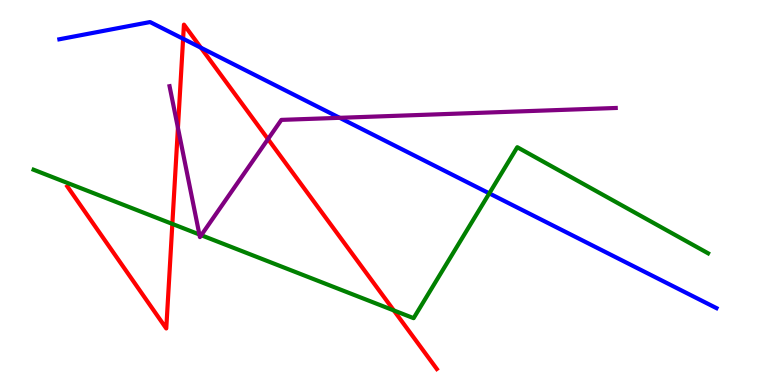[{'lines': ['blue', 'red'], 'intersections': [{'x': 2.36, 'y': 8.99}, {'x': 2.59, 'y': 8.76}]}, {'lines': ['green', 'red'], 'intersections': [{'x': 2.22, 'y': 4.18}, {'x': 5.08, 'y': 1.94}]}, {'lines': ['purple', 'red'], 'intersections': [{'x': 2.3, 'y': 6.68}, {'x': 3.46, 'y': 6.39}]}, {'lines': ['blue', 'green'], 'intersections': [{'x': 6.31, 'y': 4.98}]}, {'lines': ['blue', 'purple'], 'intersections': [{'x': 4.38, 'y': 6.94}]}, {'lines': ['green', 'purple'], 'intersections': [{'x': 2.57, 'y': 3.91}, {'x': 2.6, 'y': 3.89}]}]